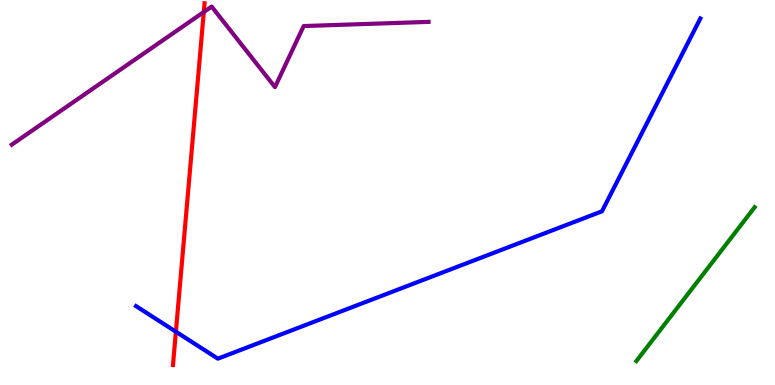[{'lines': ['blue', 'red'], 'intersections': [{'x': 2.27, 'y': 1.38}]}, {'lines': ['green', 'red'], 'intersections': []}, {'lines': ['purple', 'red'], 'intersections': [{'x': 2.63, 'y': 9.69}]}, {'lines': ['blue', 'green'], 'intersections': []}, {'lines': ['blue', 'purple'], 'intersections': []}, {'lines': ['green', 'purple'], 'intersections': []}]